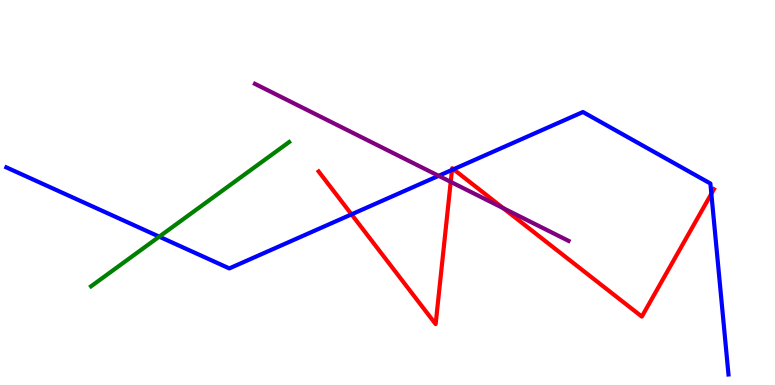[{'lines': ['blue', 'red'], 'intersections': [{'x': 4.54, 'y': 4.43}, {'x': 5.83, 'y': 5.59}, {'x': 5.85, 'y': 5.6}, {'x': 9.18, 'y': 4.97}]}, {'lines': ['green', 'red'], 'intersections': []}, {'lines': ['purple', 'red'], 'intersections': [{'x': 5.82, 'y': 5.28}, {'x': 6.49, 'y': 4.59}]}, {'lines': ['blue', 'green'], 'intersections': [{'x': 2.05, 'y': 3.85}]}, {'lines': ['blue', 'purple'], 'intersections': [{'x': 5.66, 'y': 5.43}]}, {'lines': ['green', 'purple'], 'intersections': []}]